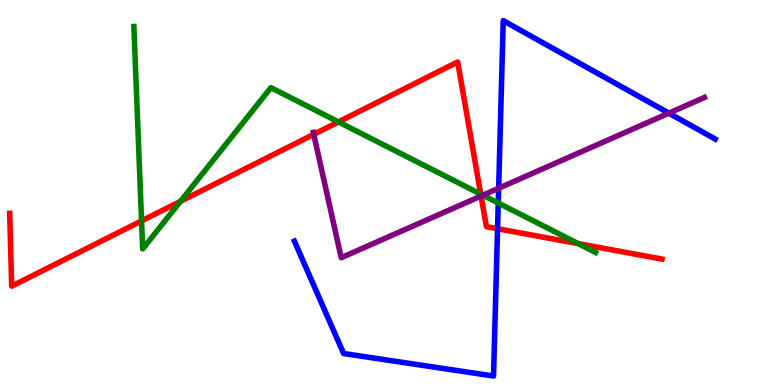[{'lines': ['blue', 'red'], 'intersections': [{'x': 6.42, 'y': 4.06}]}, {'lines': ['green', 'red'], 'intersections': [{'x': 1.83, 'y': 4.26}, {'x': 2.33, 'y': 4.77}, {'x': 4.37, 'y': 6.83}, {'x': 6.2, 'y': 4.96}, {'x': 7.46, 'y': 3.67}]}, {'lines': ['purple', 'red'], 'intersections': [{'x': 4.05, 'y': 6.51}, {'x': 6.21, 'y': 4.91}]}, {'lines': ['blue', 'green'], 'intersections': [{'x': 6.43, 'y': 4.73}]}, {'lines': ['blue', 'purple'], 'intersections': [{'x': 6.43, 'y': 5.11}, {'x': 8.63, 'y': 7.06}]}, {'lines': ['green', 'purple'], 'intersections': [{'x': 6.23, 'y': 4.93}]}]